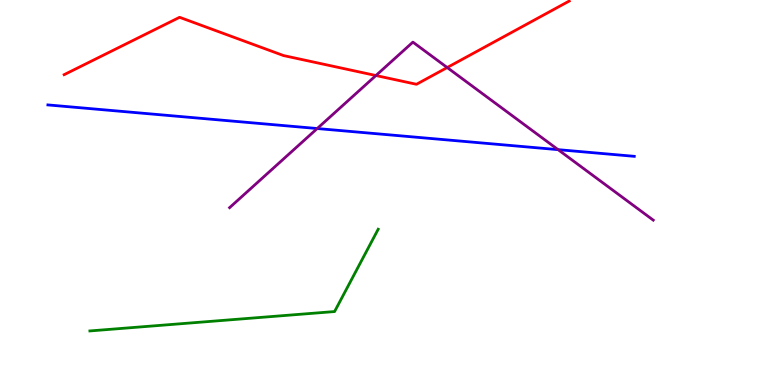[{'lines': ['blue', 'red'], 'intersections': []}, {'lines': ['green', 'red'], 'intersections': []}, {'lines': ['purple', 'red'], 'intersections': [{'x': 4.85, 'y': 8.04}, {'x': 5.77, 'y': 8.25}]}, {'lines': ['blue', 'green'], 'intersections': []}, {'lines': ['blue', 'purple'], 'intersections': [{'x': 4.09, 'y': 6.66}, {'x': 7.2, 'y': 6.11}]}, {'lines': ['green', 'purple'], 'intersections': []}]